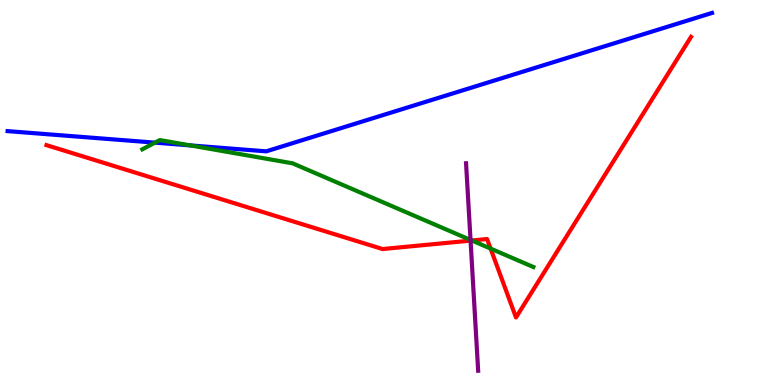[{'lines': ['blue', 'red'], 'intersections': []}, {'lines': ['green', 'red'], 'intersections': [{'x': 6.09, 'y': 3.75}, {'x': 6.33, 'y': 3.54}]}, {'lines': ['purple', 'red'], 'intersections': [{'x': 6.07, 'y': 3.75}]}, {'lines': ['blue', 'green'], 'intersections': [{'x': 2.0, 'y': 6.3}, {'x': 2.46, 'y': 6.22}]}, {'lines': ['blue', 'purple'], 'intersections': []}, {'lines': ['green', 'purple'], 'intersections': [{'x': 6.07, 'y': 3.77}]}]